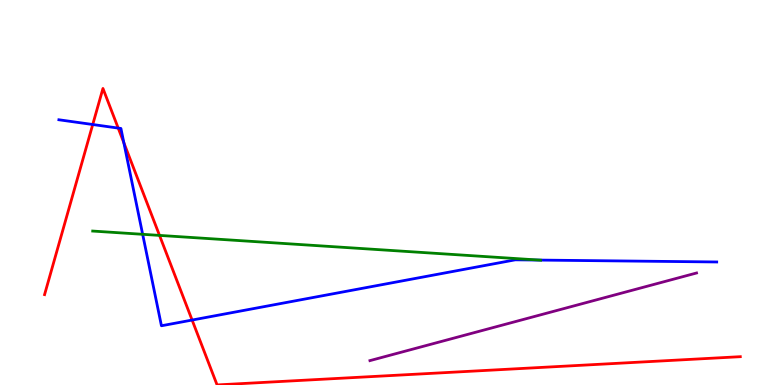[{'lines': ['blue', 'red'], 'intersections': [{'x': 1.2, 'y': 6.77}, {'x': 1.53, 'y': 6.67}, {'x': 1.6, 'y': 6.29}, {'x': 2.48, 'y': 1.69}]}, {'lines': ['green', 'red'], 'intersections': [{'x': 2.06, 'y': 3.89}]}, {'lines': ['purple', 'red'], 'intersections': []}, {'lines': ['blue', 'green'], 'intersections': [{'x': 1.84, 'y': 3.91}, {'x': 6.96, 'y': 3.24}]}, {'lines': ['blue', 'purple'], 'intersections': []}, {'lines': ['green', 'purple'], 'intersections': []}]